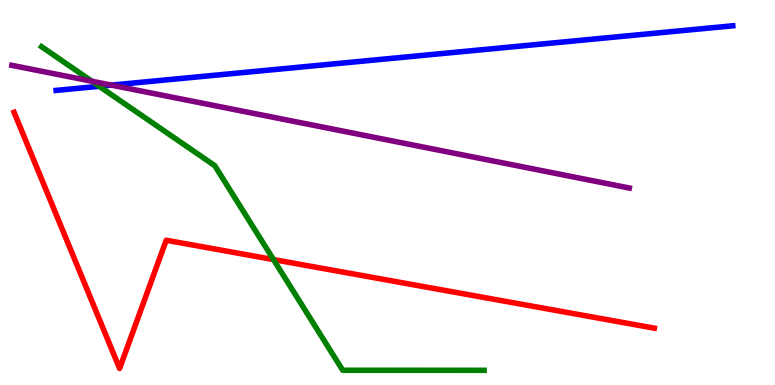[{'lines': ['blue', 'red'], 'intersections': []}, {'lines': ['green', 'red'], 'intersections': [{'x': 3.53, 'y': 3.26}]}, {'lines': ['purple', 'red'], 'intersections': []}, {'lines': ['blue', 'green'], 'intersections': [{'x': 1.28, 'y': 7.76}]}, {'lines': ['blue', 'purple'], 'intersections': [{'x': 1.44, 'y': 7.79}]}, {'lines': ['green', 'purple'], 'intersections': [{'x': 1.19, 'y': 7.89}]}]